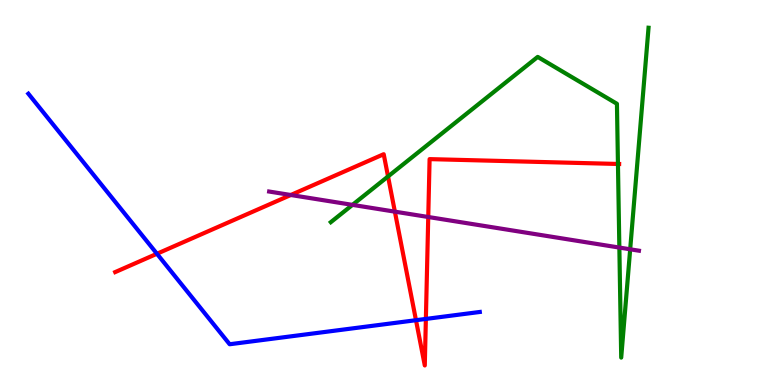[{'lines': ['blue', 'red'], 'intersections': [{'x': 2.03, 'y': 3.41}, {'x': 5.37, 'y': 1.68}, {'x': 5.5, 'y': 1.72}]}, {'lines': ['green', 'red'], 'intersections': [{'x': 5.01, 'y': 5.42}, {'x': 7.97, 'y': 5.74}]}, {'lines': ['purple', 'red'], 'intersections': [{'x': 3.75, 'y': 4.94}, {'x': 5.1, 'y': 4.5}, {'x': 5.53, 'y': 4.36}]}, {'lines': ['blue', 'green'], 'intersections': []}, {'lines': ['blue', 'purple'], 'intersections': []}, {'lines': ['green', 'purple'], 'intersections': [{'x': 4.55, 'y': 4.68}, {'x': 7.99, 'y': 3.57}, {'x': 8.13, 'y': 3.52}]}]